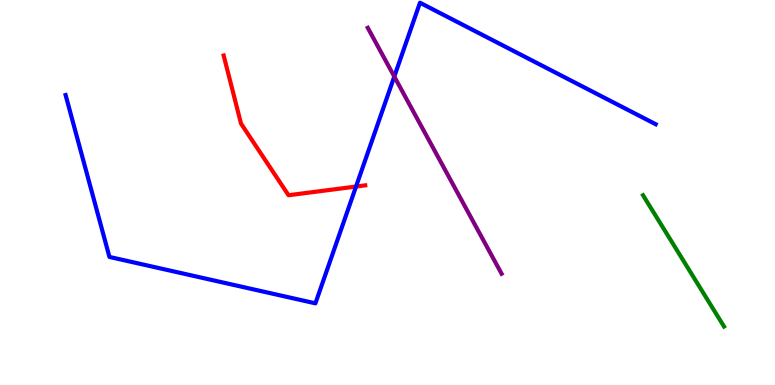[{'lines': ['blue', 'red'], 'intersections': [{'x': 4.59, 'y': 5.15}]}, {'lines': ['green', 'red'], 'intersections': []}, {'lines': ['purple', 'red'], 'intersections': []}, {'lines': ['blue', 'green'], 'intersections': []}, {'lines': ['blue', 'purple'], 'intersections': [{'x': 5.09, 'y': 8.01}]}, {'lines': ['green', 'purple'], 'intersections': []}]